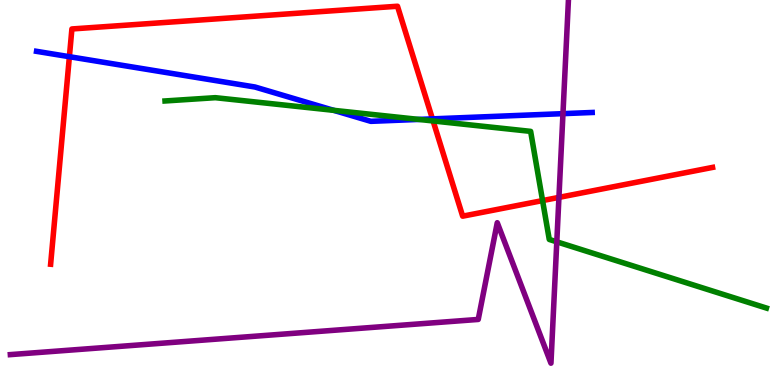[{'lines': ['blue', 'red'], 'intersections': [{'x': 0.895, 'y': 8.53}, {'x': 5.58, 'y': 6.91}]}, {'lines': ['green', 'red'], 'intersections': [{'x': 5.59, 'y': 6.86}, {'x': 7.0, 'y': 4.79}]}, {'lines': ['purple', 'red'], 'intersections': [{'x': 7.21, 'y': 4.87}]}, {'lines': ['blue', 'green'], 'intersections': [{'x': 4.31, 'y': 7.13}, {'x': 5.4, 'y': 6.9}]}, {'lines': ['blue', 'purple'], 'intersections': [{'x': 7.26, 'y': 7.05}]}, {'lines': ['green', 'purple'], 'intersections': [{'x': 7.18, 'y': 3.72}]}]